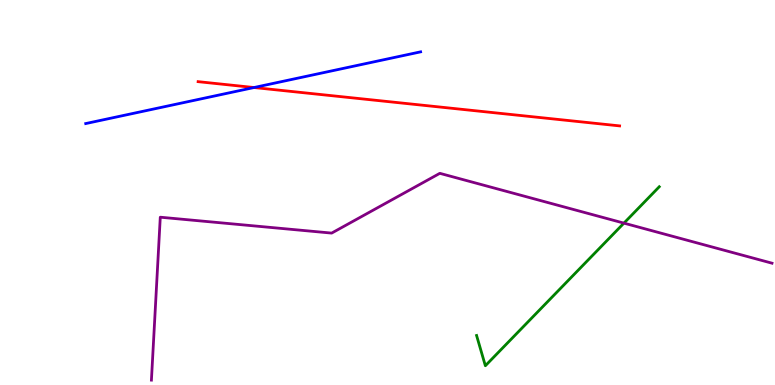[{'lines': ['blue', 'red'], 'intersections': [{'x': 3.28, 'y': 7.73}]}, {'lines': ['green', 'red'], 'intersections': []}, {'lines': ['purple', 'red'], 'intersections': []}, {'lines': ['blue', 'green'], 'intersections': []}, {'lines': ['blue', 'purple'], 'intersections': []}, {'lines': ['green', 'purple'], 'intersections': [{'x': 8.05, 'y': 4.2}]}]